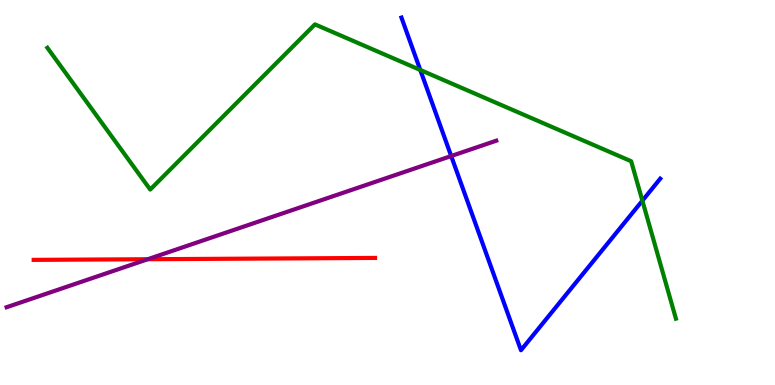[{'lines': ['blue', 'red'], 'intersections': []}, {'lines': ['green', 'red'], 'intersections': []}, {'lines': ['purple', 'red'], 'intersections': [{'x': 1.91, 'y': 3.27}]}, {'lines': ['blue', 'green'], 'intersections': [{'x': 5.42, 'y': 8.18}, {'x': 8.29, 'y': 4.79}]}, {'lines': ['blue', 'purple'], 'intersections': [{'x': 5.82, 'y': 5.95}]}, {'lines': ['green', 'purple'], 'intersections': []}]